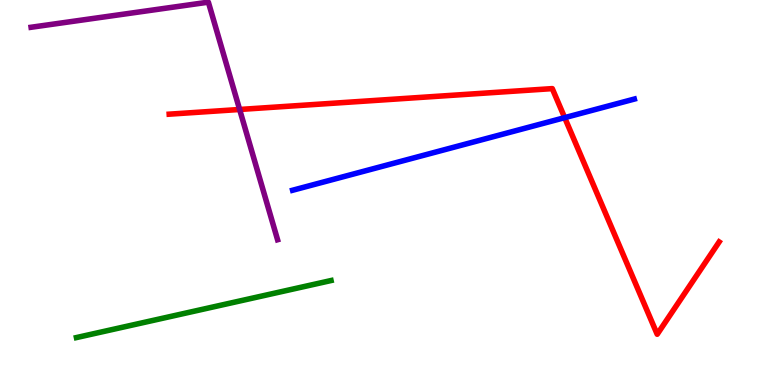[{'lines': ['blue', 'red'], 'intersections': [{'x': 7.29, 'y': 6.94}]}, {'lines': ['green', 'red'], 'intersections': []}, {'lines': ['purple', 'red'], 'intersections': [{'x': 3.09, 'y': 7.16}]}, {'lines': ['blue', 'green'], 'intersections': []}, {'lines': ['blue', 'purple'], 'intersections': []}, {'lines': ['green', 'purple'], 'intersections': []}]